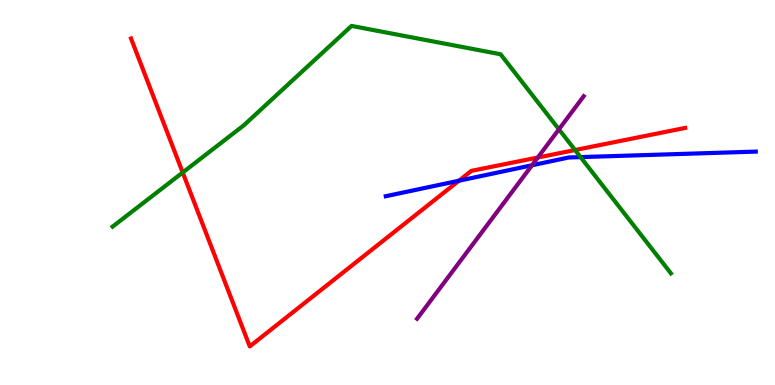[{'lines': ['blue', 'red'], 'intersections': [{'x': 5.92, 'y': 5.31}]}, {'lines': ['green', 'red'], 'intersections': [{'x': 2.36, 'y': 5.52}, {'x': 7.42, 'y': 6.1}]}, {'lines': ['purple', 'red'], 'intersections': [{'x': 6.94, 'y': 5.91}]}, {'lines': ['blue', 'green'], 'intersections': [{'x': 7.49, 'y': 5.92}]}, {'lines': ['blue', 'purple'], 'intersections': [{'x': 6.86, 'y': 5.71}]}, {'lines': ['green', 'purple'], 'intersections': [{'x': 7.21, 'y': 6.64}]}]